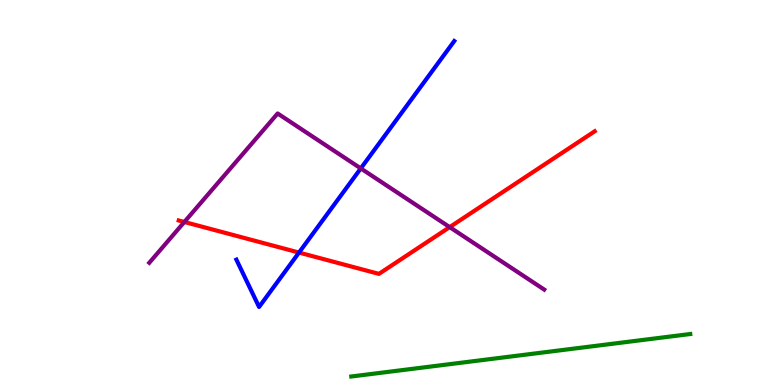[{'lines': ['blue', 'red'], 'intersections': [{'x': 3.86, 'y': 3.44}]}, {'lines': ['green', 'red'], 'intersections': []}, {'lines': ['purple', 'red'], 'intersections': [{'x': 2.38, 'y': 4.23}, {'x': 5.8, 'y': 4.1}]}, {'lines': ['blue', 'green'], 'intersections': []}, {'lines': ['blue', 'purple'], 'intersections': [{'x': 4.66, 'y': 5.63}]}, {'lines': ['green', 'purple'], 'intersections': []}]